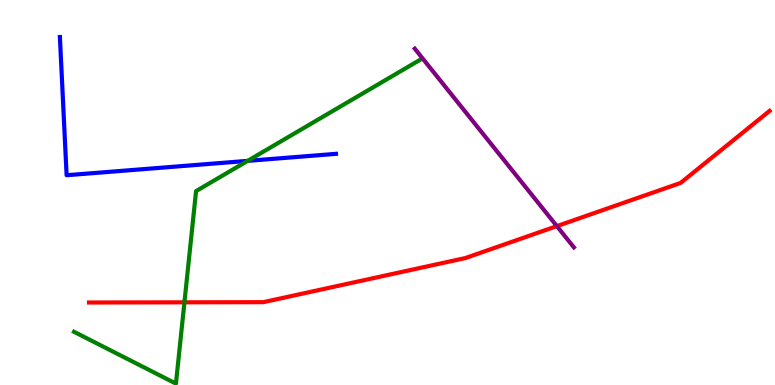[{'lines': ['blue', 'red'], 'intersections': []}, {'lines': ['green', 'red'], 'intersections': [{'x': 2.38, 'y': 2.15}]}, {'lines': ['purple', 'red'], 'intersections': [{'x': 7.19, 'y': 4.13}]}, {'lines': ['blue', 'green'], 'intersections': [{'x': 3.2, 'y': 5.82}]}, {'lines': ['blue', 'purple'], 'intersections': []}, {'lines': ['green', 'purple'], 'intersections': []}]